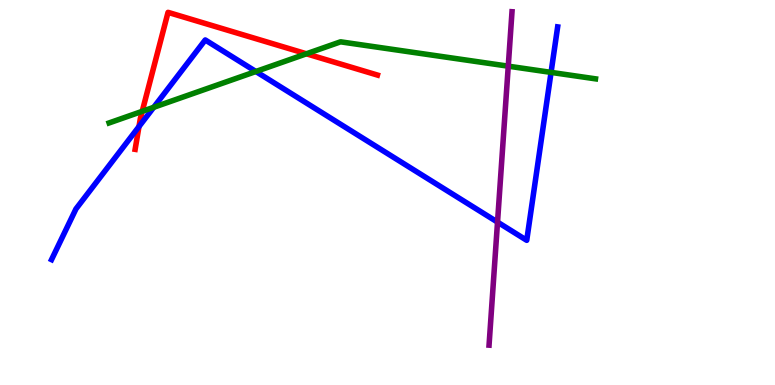[{'lines': ['blue', 'red'], 'intersections': [{'x': 1.79, 'y': 6.71}]}, {'lines': ['green', 'red'], 'intersections': [{'x': 1.84, 'y': 7.11}, {'x': 3.95, 'y': 8.6}]}, {'lines': ['purple', 'red'], 'intersections': []}, {'lines': ['blue', 'green'], 'intersections': [{'x': 1.98, 'y': 7.21}, {'x': 3.3, 'y': 8.14}, {'x': 7.11, 'y': 8.12}]}, {'lines': ['blue', 'purple'], 'intersections': [{'x': 6.42, 'y': 4.23}]}, {'lines': ['green', 'purple'], 'intersections': [{'x': 6.56, 'y': 8.28}]}]